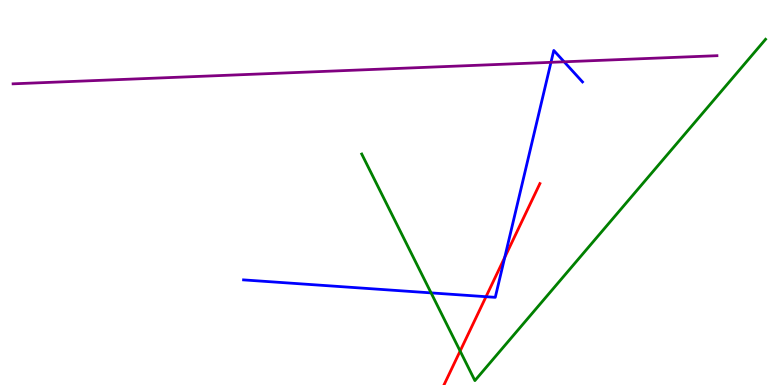[{'lines': ['blue', 'red'], 'intersections': [{'x': 6.27, 'y': 2.29}, {'x': 6.51, 'y': 3.31}]}, {'lines': ['green', 'red'], 'intersections': [{'x': 5.94, 'y': 0.882}]}, {'lines': ['purple', 'red'], 'intersections': []}, {'lines': ['blue', 'green'], 'intersections': [{'x': 5.56, 'y': 2.39}]}, {'lines': ['blue', 'purple'], 'intersections': [{'x': 7.11, 'y': 8.38}, {'x': 7.28, 'y': 8.39}]}, {'lines': ['green', 'purple'], 'intersections': []}]